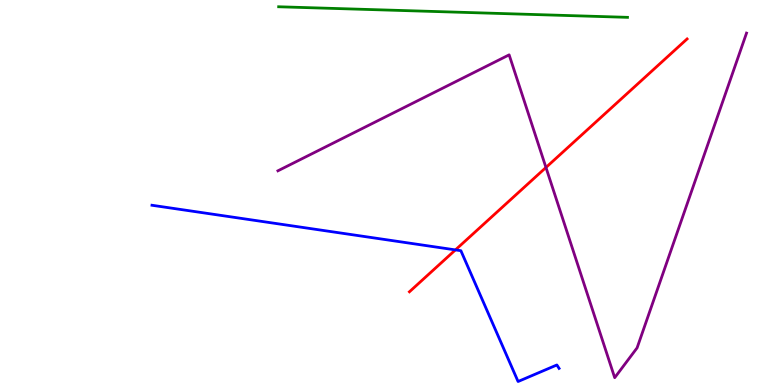[{'lines': ['blue', 'red'], 'intersections': [{'x': 5.88, 'y': 3.51}]}, {'lines': ['green', 'red'], 'intersections': []}, {'lines': ['purple', 'red'], 'intersections': [{'x': 7.04, 'y': 5.65}]}, {'lines': ['blue', 'green'], 'intersections': []}, {'lines': ['blue', 'purple'], 'intersections': []}, {'lines': ['green', 'purple'], 'intersections': []}]